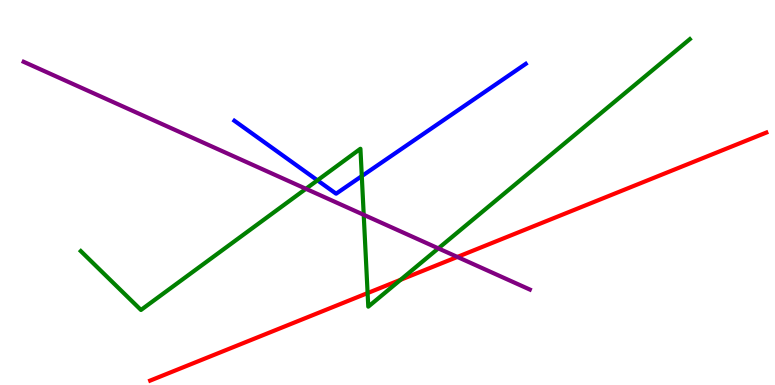[{'lines': ['blue', 'red'], 'intersections': []}, {'lines': ['green', 'red'], 'intersections': [{'x': 4.74, 'y': 2.39}, {'x': 5.17, 'y': 2.73}]}, {'lines': ['purple', 'red'], 'intersections': [{'x': 5.9, 'y': 3.33}]}, {'lines': ['blue', 'green'], 'intersections': [{'x': 4.1, 'y': 5.32}, {'x': 4.67, 'y': 5.43}]}, {'lines': ['blue', 'purple'], 'intersections': []}, {'lines': ['green', 'purple'], 'intersections': [{'x': 3.95, 'y': 5.1}, {'x': 4.69, 'y': 4.42}, {'x': 5.66, 'y': 3.55}]}]